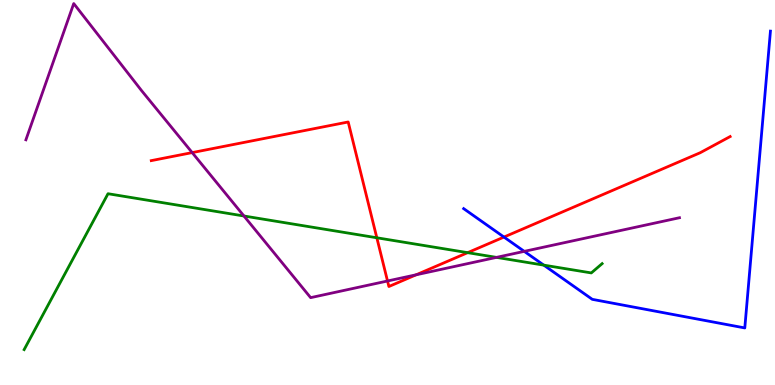[{'lines': ['blue', 'red'], 'intersections': [{'x': 6.5, 'y': 3.84}]}, {'lines': ['green', 'red'], 'intersections': [{'x': 4.86, 'y': 3.82}, {'x': 6.03, 'y': 3.44}]}, {'lines': ['purple', 'red'], 'intersections': [{'x': 2.48, 'y': 6.04}, {'x': 5.0, 'y': 2.7}, {'x': 5.37, 'y': 2.86}]}, {'lines': ['blue', 'green'], 'intersections': [{'x': 7.02, 'y': 3.11}]}, {'lines': ['blue', 'purple'], 'intersections': [{'x': 6.76, 'y': 3.47}]}, {'lines': ['green', 'purple'], 'intersections': [{'x': 3.15, 'y': 4.39}, {'x': 6.41, 'y': 3.31}]}]